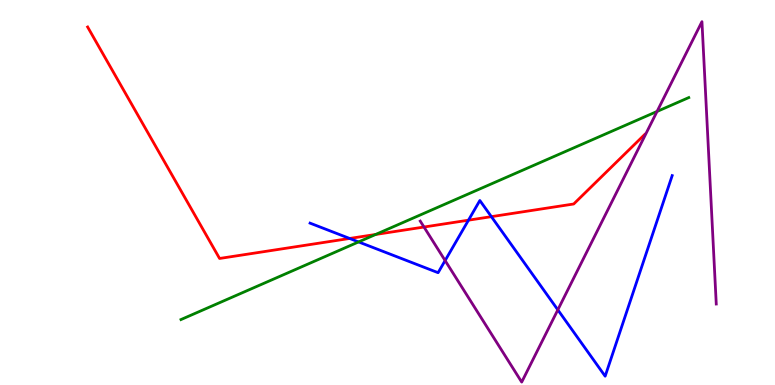[{'lines': ['blue', 'red'], 'intersections': [{'x': 4.51, 'y': 3.81}, {'x': 6.04, 'y': 4.28}, {'x': 6.34, 'y': 4.37}]}, {'lines': ['green', 'red'], 'intersections': [{'x': 4.85, 'y': 3.91}]}, {'lines': ['purple', 'red'], 'intersections': [{'x': 5.47, 'y': 4.1}]}, {'lines': ['blue', 'green'], 'intersections': [{'x': 4.63, 'y': 3.72}]}, {'lines': ['blue', 'purple'], 'intersections': [{'x': 5.74, 'y': 3.23}, {'x': 7.2, 'y': 1.95}]}, {'lines': ['green', 'purple'], 'intersections': [{'x': 8.48, 'y': 7.11}]}]